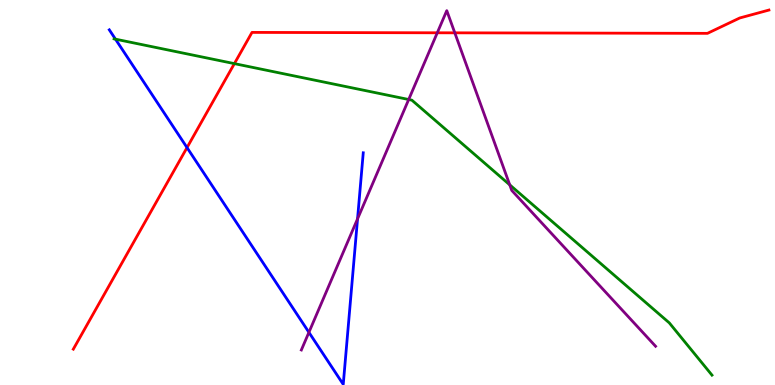[{'lines': ['blue', 'red'], 'intersections': [{'x': 2.41, 'y': 6.17}]}, {'lines': ['green', 'red'], 'intersections': [{'x': 3.02, 'y': 8.35}]}, {'lines': ['purple', 'red'], 'intersections': [{'x': 5.64, 'y': 9.15}, {'x': 5.87, 'y': 9.15}]}, {'lines': ['blue', 'green'], 'intersections': [{'x': 1.49, 'y': 8.98}]}, {'lines': ['blue', 'purple'], 'intersections': [{'x': 3.99, 'y': 1.37}, {'x': 4.61, 'y': 4.32}]}, {'lines': ['green', 'purple'], 'intersections': [{'x': 5.27, 'y': 7.42}, {'x': 6.58, 'y': 5.2}]}]